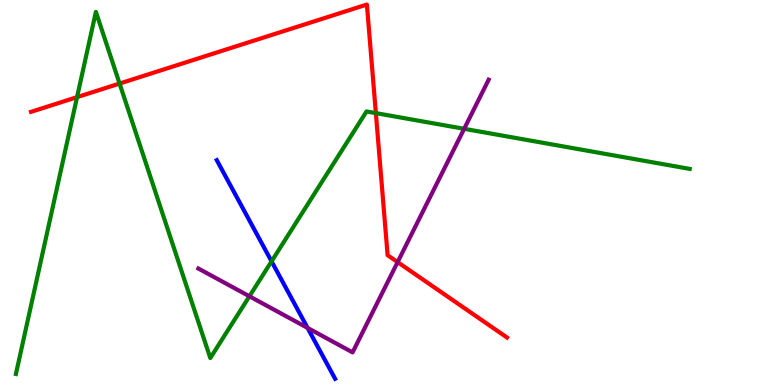[{'lines': ['blue', 'red'], 'intersections': []}, {'lines': ['green', 'red'], 'intersections': [{'x': 0.994, 'y': 7.48}, {'x': 1.54, 'y': 7.83}, {'x': 4.85, 'y': 7.06}]}, {'lines': ['purple', 'red'], 'intersections': [{'x': 5.13, 'y': 3.19}]}, {'lines': ['blue', 'green'], 'intersections': [{'x': 3.5, 'y': 3.21}]}, {'lines': ['blue', 'purple'], 'intersections': [{'x': 3.97, 'y': 1.48}]}, {'lines': ['green', 'purple'], 'intersections': [{'x': 3.22, 'y': 2.3}, {'x': 5.99, 'y': 6.65}]}]